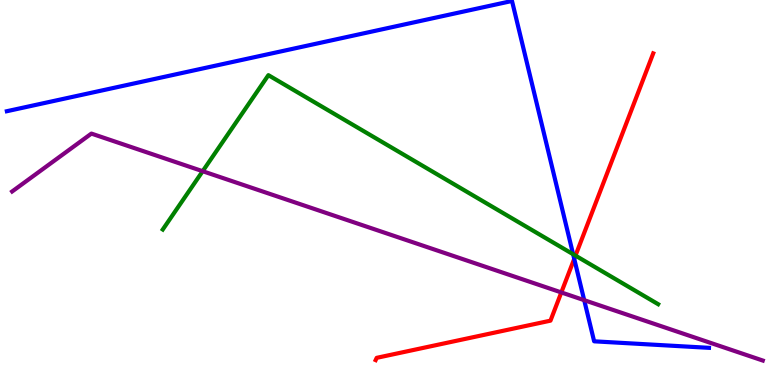[{'lines': ['blue', 'red'], 'intersections': [{'x': 7.41, 'y': 3.28}]}, {'lines': ['green', 'red'], 'intersections': [{'x': 7.43, 'y': 3.36}]}, {'lines': ['purple', 'red'], 'intersections': [{'x': 7.24, 'y': 2.4}]}, {'lines': ['blue', 'green'], 'intersections': [{'x': 7.4, 'y': 3.4}]}, {'lines': ['blue', 'purple'], 'intersections': [{'x': 7.54, 'y': 2.2}]}, {'lines': ['green', 'purple'], 'intersections': [{'x': 2.62, 'y': 5.55}]}]